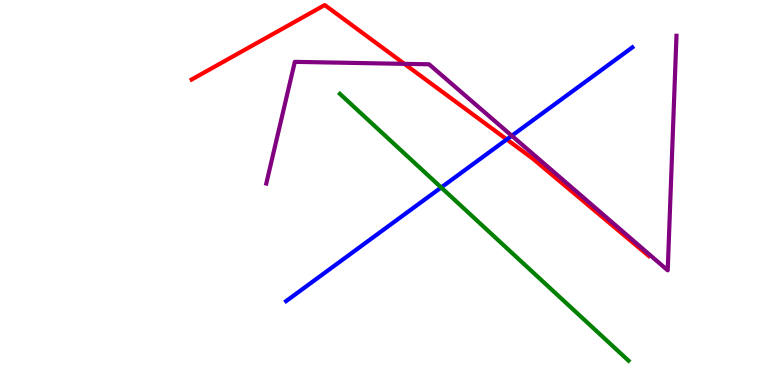[{'lines': ['blue', 'red'], 'intersections': [{'x': 6.54, 'y': 6.38}]}, {'lines': ['green', 'red'], 'intersections': []}, {'lines': ['purple', 'red'], 'intersections': [{'x': 5.22, 'y': 8.34}]}, {'lines': ['blue', 'green'], 'intersections': [{'x': 5.69, 'y': 5.13}]}, {'lines': ['blue', 'purple'], 'intersections': [{'x': 6.6, 'y': 6.47}]}, {'lines': ['green', 'purple'], 'intersections': []}]